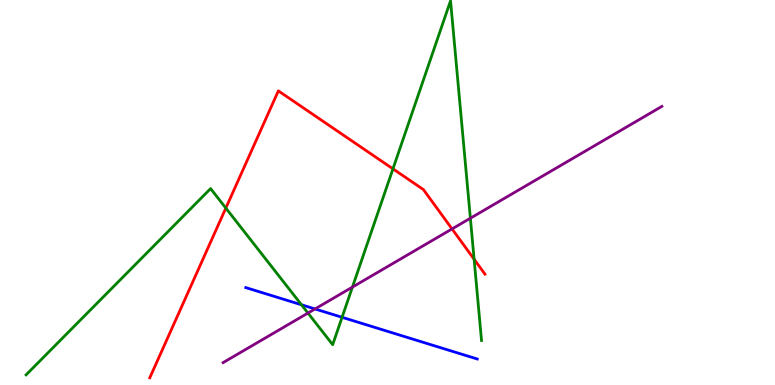[{'lines': ['blue', 'red'], 'intersections': []}, {'lines': ['green', 'red'], 'intersections': [{'x': 2.91, 'y': 4.6}, {'x': 5.07, 'y': 5.61}, {'x': 6.12, 'y': 3.27}]}, {'lines': ['purple', 'red'], 'intersections': [{'x': 5.83, 'y': 4.05}]}, {'lines': ['blue', 'green'], 'intersections': [{'x': 3.89, 'y': 2.08}, {'x': 4.41, 'y': 1.76}]}, {'lines': ['blue', 'purple'], 'intersections': [{'x': 4.06, 'y': 1.98}]}, {'lines': ['green', 'purple'], 'intersections': [{'x': 3.97, 'y': 1.87}, {'x': 4.55, 'y': 2.54}, {'x': 6.07, 'y': 4.33}]}]